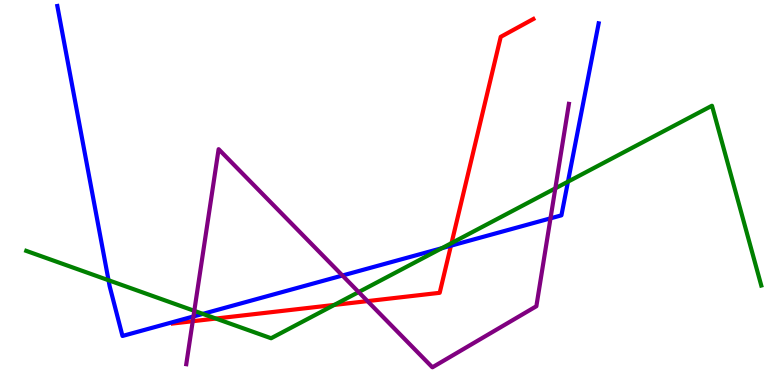[{'lines': ['blue', 'red'], 'intersections': [{'x': 5.82, 'y': 3.62}]}, {'lines': ['green', 'red'], 'intersections': [{'x': 2.79, 'y': 1.73}, {'x': 4.31, 'y': 2.08}, {'x': 5.83, 'y': 3.69}]}, {'lines': ['purple', 'red'], 'intersections': [{'x': 2.49, 'y': 1.66}, {'x': 4.74, 'y': 2.18}]}, {'lines': ['blue', 'green'], 'intersections': [{'x': 1.4, 'y': 2.72}, {'x': 2.62, 'y': 1.85}, {'x': 5.7, 'y': 3.55}, {'x': 7.33, 'y': 5.28}]}, {'lines': ['blue', 'purple'], 'intersections': [{'x': 2.5, 'y': 1.78}, {'x': 4.42, 'y': 2.84}, {'x': 7.1, 'y': 4.33}]}, {'lines': ['green', 'purple'], 'intersections': [{'x': 2.51, 'y': 1.93}, {'x': 4.63, 'y': 2.41}, {'x': 7.17, 'y': 5.11}]}]